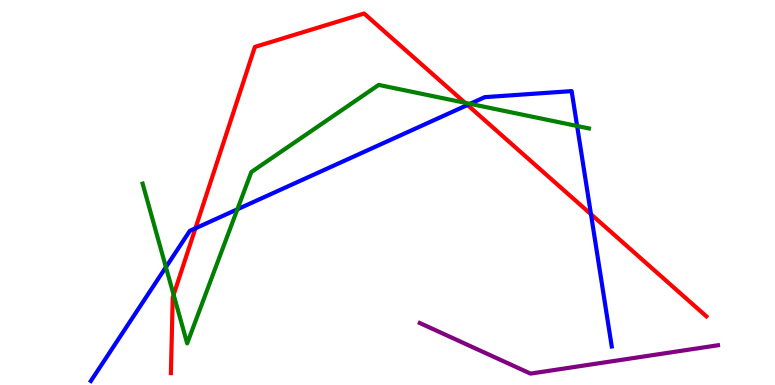[{'lines': ['blue', 'red'], 'intersections': [{'x': 2.52, 'y': 4.07}, {'x': 6.03, 'y': 7.27}, {'x': 7.63, 'y': 4.44}]}, {'lines': ['green', 'red'], 'intersections': [{'x': 2.24, 'y': 2.34}, {'x': 6.0, 'y': 7.33}]}, {'lines': ['purple', 'red'], 'intersections': []}, {'lines': ['blue', 'green'], 'intersections': [{'x': 2.14, 'y': 3.06}, {'x': 3.06, 'y': 4.56}, {'x': 6.07, 'y': 7.3}, {'x': 7.45, 'y': 6.73}]}, {'lines': ['blue', 'purple'], 'intersections': []}, {'lines': ['green', 'purple'], 'intersections': []}]